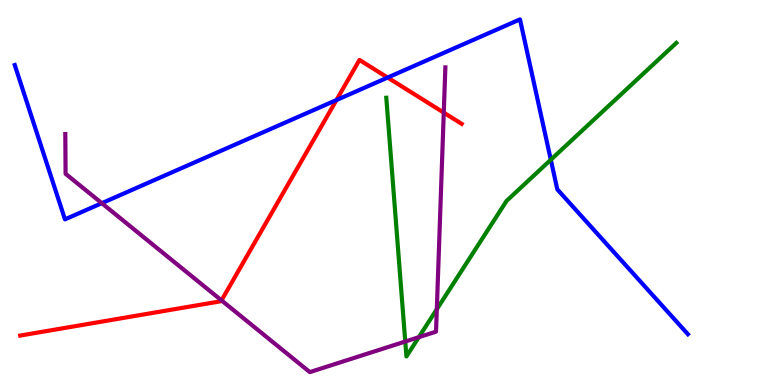[{'lines': ['blue', 'red'], 'intersections': [{'x': 4.34, 'y': 7.4}, {'x': 5.0, 'y': 7.99}]}, {'lines': ['green', 'red'], 'intersections': []}, {'lines': ['purple', 'red'], 'intersections': [{'x': 2.86, 'y': 2.2}, {'x': 5.73, 'y': 7.07}]}, {'lines': ['blue', 'green'], 'intersections': [{'x': 7.11, 'y': 5.85}]}, {'lines': ['blue', 'purple'], 'intersections': [{'x': 1.31, 'y': 4.72}]}, {'lines': ['green', 'purple'], 'intersections': [{'x': 5.23, 'y': 1.13}, {'x': 5.4, 'y': 1.24}, {'x': 5.64, 'y': 1.97}]}]